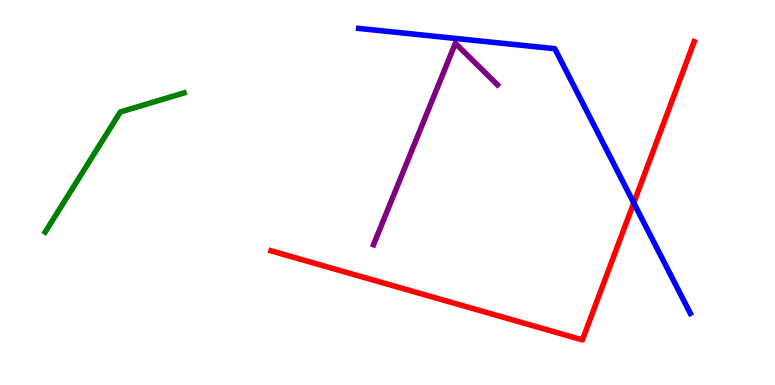[{'lines': ['blue', 'red'], 'intersections': [{'x': 8.18, 'y': 4.73}]}, {'lines': ['green', 'red'], 'intersections': []}, {'lines': ['purple', 'red'], 'intersections': []}, {'lines': ['blue', 'green'], 'intersections': []}, {'lines': ['blue', 'purple'], 'intersections': []}, {'lines': ['green', 'purple'], 'intersections': []}]